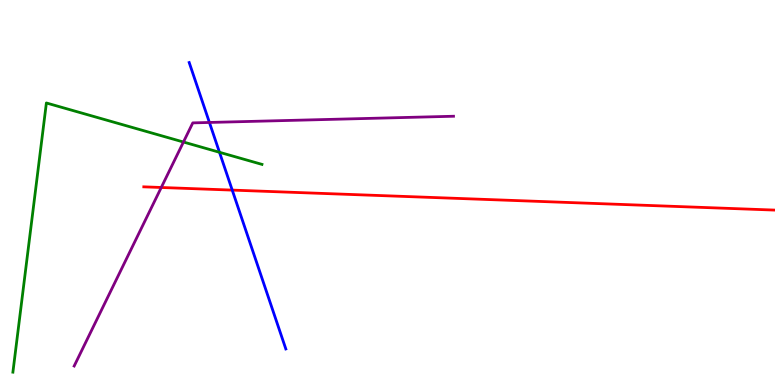[{'lines': ['blue', 'red'], 'intersections': [{'x': 3.0, 'y': 5.06}]}, {'lines': ['green', 'red'], 'intersections': []}, {'lines': ['purple', 'red'], 'intersections': [{'x': 2.08, 'y': 5.13}]}, {'lines': ['blue', 'green'], 'intersections': [{'x': 2.83, 'y': 6.04}]}, {'lines': ['blue', 'purple'], 'intersections': [{'x': 2.7, 'y': 6.82}]}, {'lines': ['green', 'purple'], 'intersections': [{'x': 2.37, 'y': 6.31}]}]